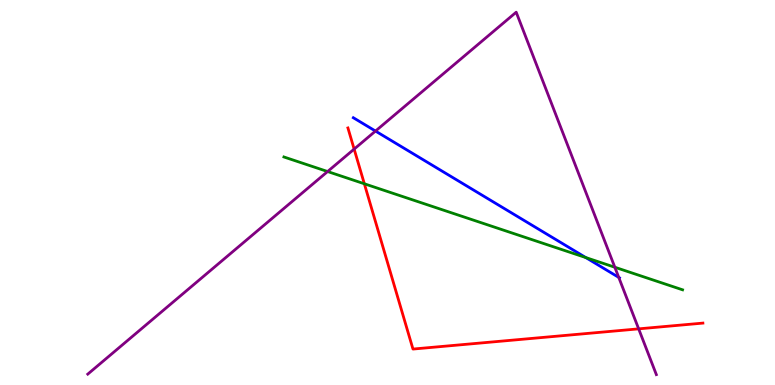[{'lines': ['blue', 'red'], 'intersections': []}, {'lines': ['green', 'red'], 'intersections': [{'x': 4.7, 'y': 5.23}]}, {'lines': ['purple', 'red'], 'intersections': [{'x': 4.57, 'y': 6.13}, {'x': 8.24, 'y': 1.46}]}, {'lines': ['blue', 'green'], 'intersections': [{'x': 7.56, 'y': 3.31}]}, {'lines': ['blue', 'purple'], 'intersections': [{'x': 4.85, 'y': 6.6}, {'x': 7.98, 'y': 2.8}]}, {'lines': ['green', 'purple'], 'intersections': [{'x': 4.23, 'y': 5.54}, {'x': 7.93, 'y': 3.06}]}]